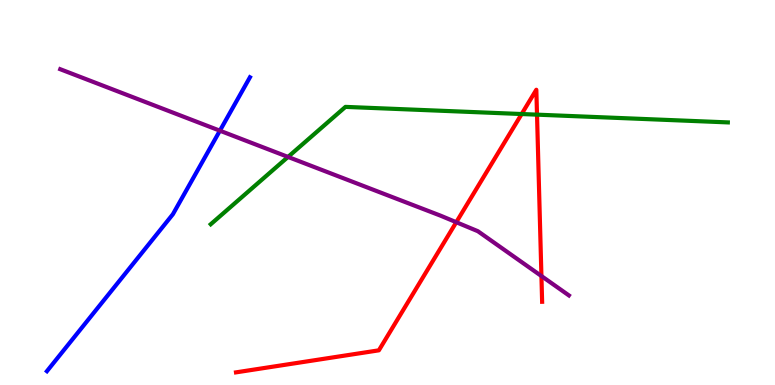[{'lines': ['blue', 'red'], 'intersections': []}, {'lines': ['green', 'red'], 'intersections': [{'x': 6.73, 'y': 7.04}, {'x': 6.93, 'y': 7.02}]}, {'lines': ['purple', 'red'], 'intersections': [{'x': 5.89, 'y': 4.23}, {'x': 6.99, 'y': 2.83}]}, {'lines': ['blue', 'green'], 'intersections': []}, {'lines': ['blue', 'purple'], 'intersections': [{'x': 2.84, 'y': 6.61}]}, {'lines': ['green', 'purple'], 'intersections': [{'x': 3.72, 'y': 5.92}]}]